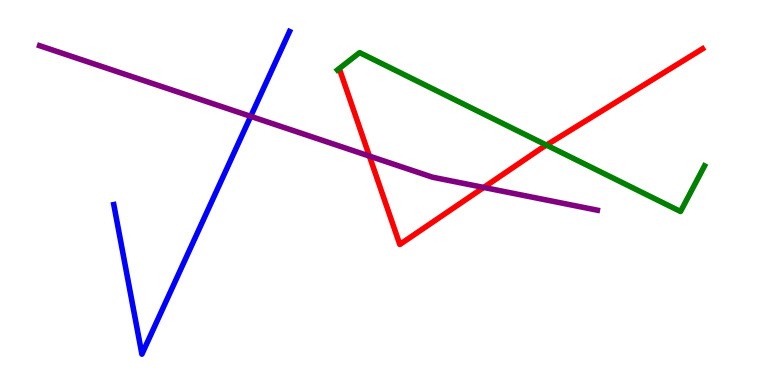[{'lines': ['blue', 'red'], 'intersections': []}, {'lines': ['green', 'red'], 'intersections': [{'x': 7.05, 'y': 6.23}]}, {'lines': ['purple', 'red'], 'intersections': [{'x': 4.77, 'y': 5.95}, {'x': 6.24, 'y': 5.13}]}, {'lines': ['blue', 'green'], 'intersections': []}, {'lines': ['blue', 'purple'], 'intersections': [{'x': 3.24, 'y': 6.98}]}, {'lines': ['green', 'purple'], 'intersections': []}]